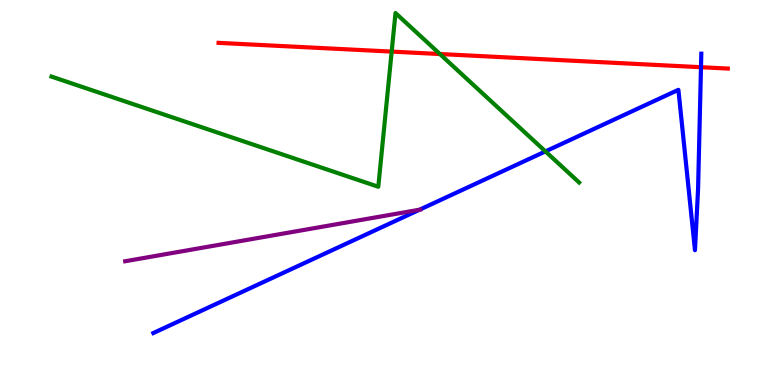[{'lines': ['blue', 'red'], 'intersections': [{'x': 9.04, 'y': 8.25}]}, {'lines': ['green', 'red'], 'intersections': [{'x': 5.05, 'y': 8.66}, {'x': 5.68, 'y': 8.6}]}, {'lines': ['purple', 'red'], 'intersections': []}, {'lines': ['blue', 'green'], 'intersections': [{'x': 7.04, 'y': 6.07}]}, {'lines': ['blue', 'purple'], 'intersections': [{'x': 5.41, 'y': 4.55}]}, {'lines': ['green', 'purple'], 'intersections': []}]